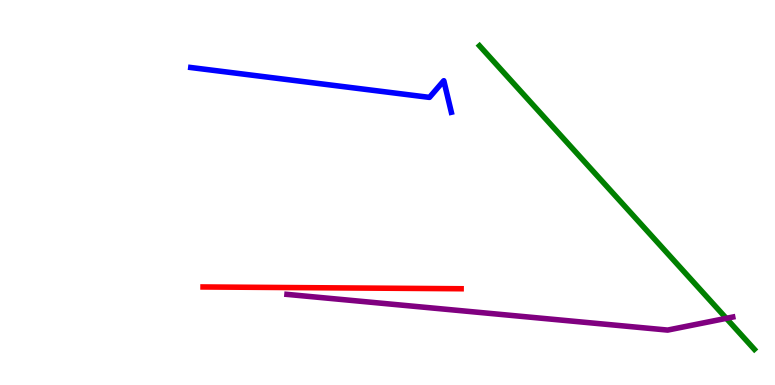[{'lines': ['blue', 'red'], 'intersections': []}, {'lines': ['green', 'red'], 'intersections': []}, {'lines': ['purple', 'red'], 'intersections': []}, {'lines': ['blue', 'green'], 'intersections': []}, {'lines': ['blue', 'purple'], 'intersections': []}, {'lines': ['green', 'purple'], 'intersections': [{'x': 9.37, 'y': 1.73}]}]